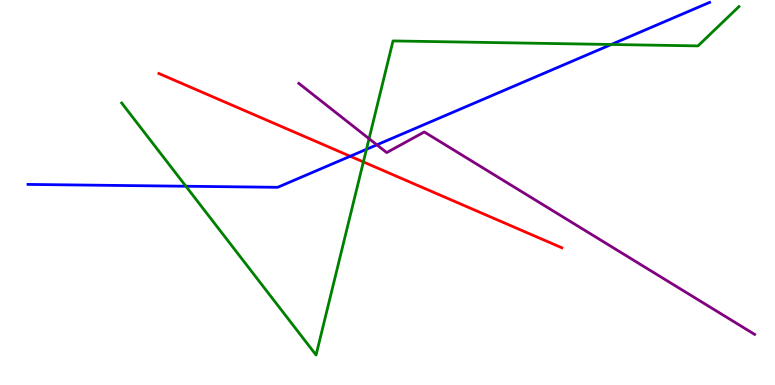[{'lines': ['blue', 'red'], 'intersections': [{'x': 4.52, 'y': 5.94}]}, {'lines': ['green', 'red'], 'intersections': [{'x': 4.69, 'y': 5.79}]}, {'lines': ['purple', 'red'], 'intersections': []}, {'lines': ['blue', 'green'], 'intersections': [{'x': 2.4, 'y': 5.16}, {'x': 4.73, 'y': 6.12}, {'x': 7.89, 'y': 8.84}]}, {'lines': ['blue', 'purple'], 'intersections': [{'x': 4.86, 'y': 6.24}]}, {'lines': ['green', 'purple'], 'intersections': [{'x': 4.76, 'y': 6.4}]}]